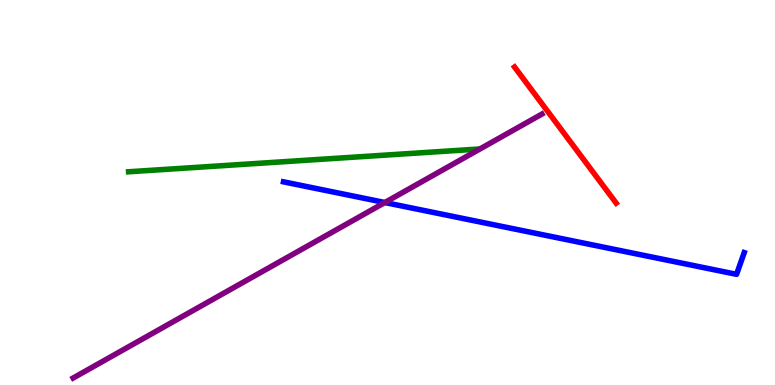[{'lines': ['blue', 'red'], 'intersections': []}, {'lines': ['green', 'red'], 'intersections': []}, {'lines': ['purple', 'red'], 'intersections': []}, {'lines': ['blue', 'green'], 'intersections': []}, {'lines': ['blue', 'purple'], 'intersections': [{'x': 4.97, 'y': 4.74}]}, {'lines': ['green', 'purple'], 'intersections': []}]